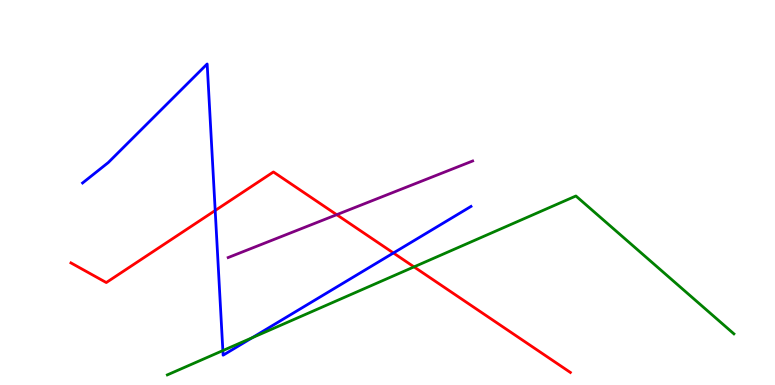[{'lines': ['blue', 'red'], 'intersections': [{'x': 2.78, 'y': 4.53}, {'x': 5.08, 'y': 3.43}]}, {'lines': ['green', 'red'], 'intersections': [{'x': 5.34, 'y': 3.07}]}, {'lines': ['purple', 'red'], 'intersections': [{'x': 4.34, 'y': 4.42}]}, {'lines': ['blue', 'green'], 'intersections': [{'x': 2.88, 'y': 0.894}, {'x': 3.25, 'y': 1.23}]}, {'lines': ['blue', 'purple'], 'intersections': []}, {'lines': ['green', 'purple'], 'intersections': []}]